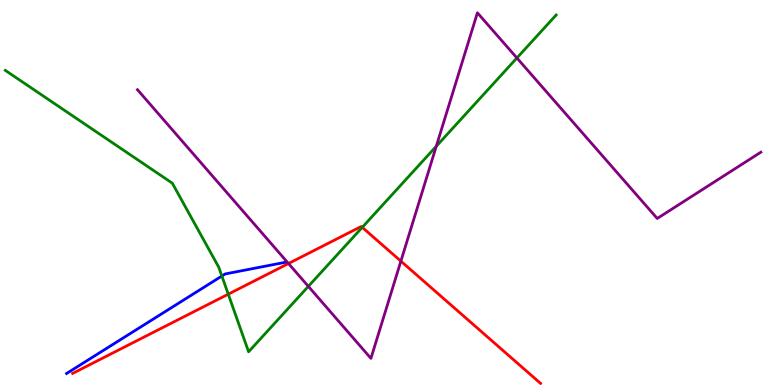[{'lines': ['blue', 'red'], 'intersections': []}, {'lines': ['green', 'red'], 'intersections': [{'x': 2.95, 'y': 2.36}, {'x': 4.67, 'y': 4.09}]}, {'lines': ['purple', 'red'], 'intersections': [{'x': 3.72, 'y': 3.16}, {'x': 5.17, 'y': 3.22}]}, {'lines': ['blue', 'green'], 'intersections': [{'x': 2.86, 'y': 2.83}]}, {'lines': ['blue', 'purple'], 'intersections': []}, {'lines': ['green', 'purple'], 'intersections': [{'x': 3.98, 'y': 2.56}, {'x': 5.63, 'y': 6.2}, {'x': 6.67, 'y': 8.49}]}]